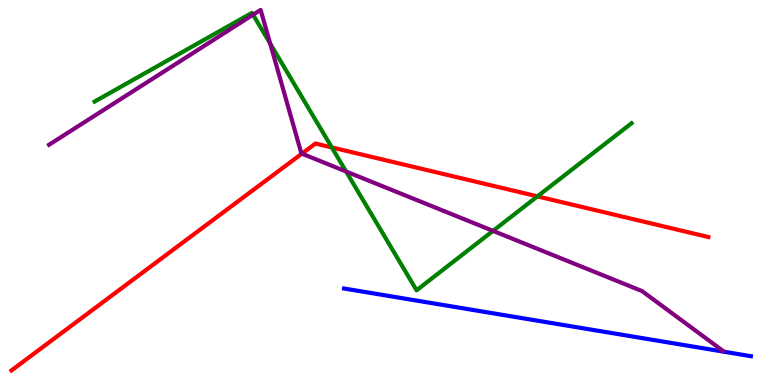[{'lines': ['blue', 'red'], 'intersections': []}, {'lines': ['green', 'red'], 'intersections': [{'x': 4.28, 'y': 6.17}, {'x': 6.93, 'y': 4.9}]}, {'lines': ['purple', 'red'], 'intersections': [{'x': 3.9, 'y': 6.01}]}, {'lines': ['blue', 'green'], 'intersections': []}, {'lines': ['blue', 'purple'], 'intersections': []}, {'lines': ['green', 'purple'], 'intersections': [{'x': 3.27, 'y': 9.62}, {'x': 3.49, 'y': 8.87}, {'x': 4.47, 'y': 5.55}, {'x': 6.36, 'y': 4.0}]}]